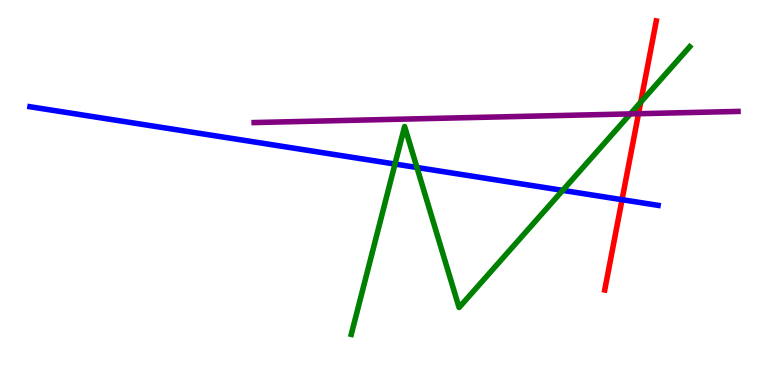[{'lines': ['blue', 'red'], 'intersections': [{'x': 8.03, 'y': 4.81}]}, {'lines': ['green', 'red'], 'intersections': [{'x': 8.27, 'y': 7.35}]}, {'lines': ['purple', 'red'], 'intersections': [{'x': 8.24, 'y': 7.05}]}, {'lines': ['blue', 'green'], 'intersections': [{'x': 5.1, 'y': 5.74}, {'x': 5.38, 'y': 5.65}, {'x': 7.26, 'y': 5.06}]}, {'lines': ['blue', 'purple'], 'intersections': []}, {'lines': ['green', 'purple'], 'intersections': [{'x': 8.13, 'y': 7.04}]}]